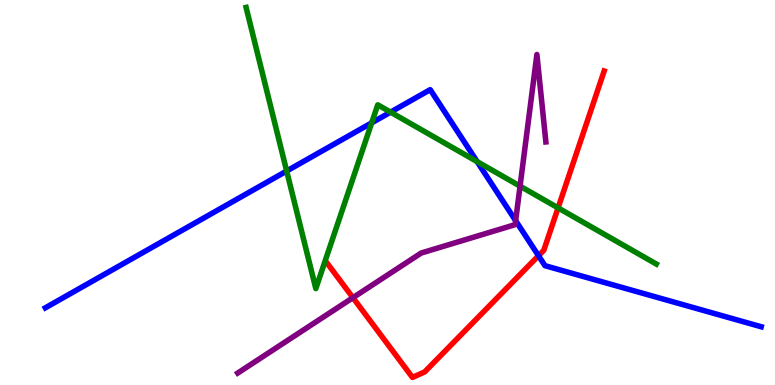[{'lines': ['blue', 'red'], 'intersections': [{'x': 6.95, 'y': 3.36}]}, {'lines': ['green', 'red'], 'intersections': [{'x': 7.2, 'y': 4.6}]}, {'lines': ['purple', 'red'], 'intersections': [{'x': 4.55, 'y': 2.27}]}, {'lines': ['blue', 'green'], 'intersections': [{'x': 3.7, 'y': 5.56}, {'x': 4.8, 'y': 6.81}, {'x': 5.04, 'y': 7.09}, {'x': 6.16, 'y': 5.8}]}, {'lines': ['blue', 'purple'], 'intersections': [{'x': 6.65, 'y': 4.27}]}, {'lines': ['green', 'purple'], 'intersections': [{'x': 6.71, 'y': 5.16}]}]